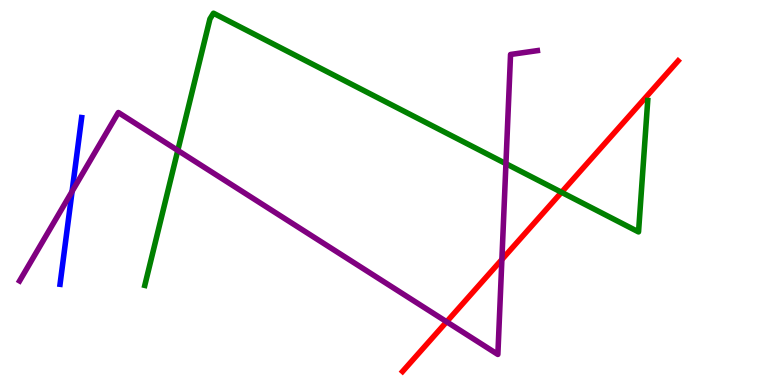[{'lines': ['blue', 'red'], 'intersections': []}, {'lines': ['green', 'red'], 'intersections': [{'x': 7.25, 'y': 5.01}]}, {'lines': ['purple', 'red'], 'intersections': [{'x': 5.76, 'y': 1.64}, {'x': 6.48, 'y': 3.26}]}, {'lines': ['blue', 'green'], 'intersections': []}, {'lines': ['blue', 'purple'], 'intersections': [{'x': 0.93, 'y': 5.03}]}, {'lines': ['green', 'purple'], 'intersections': [{'x': 2.29, 'y': 6.09}, {'x': 6.53, 'y': 5.75}]}]